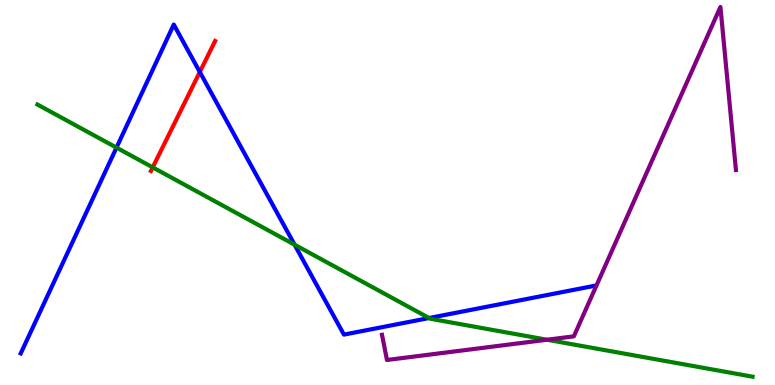[{'lines': ['blue', 'red'], 'intersections': [{'x': 2.58, 'y': 8.13}]}, {'lines': ['green', 'red'], 'intersections': [{'x': 1.97, 'y': 5.65}]}, {'lines': ['purple', 'red'], 'intersections': []}, {'lines': ['blue', 'green'], 'intersections': [{'x': 1.5, 'y': 6.17}, {'x': 3.8, 'y': 3.64}, {'x': 5.54, 'y': 1.74}]}, {'lines': ['blue', 'purple'], 'intersections': []}, {'lines': ['green', 'purple'], 'intersections': [{'x': 7.06, 'y': 1.18}]}]